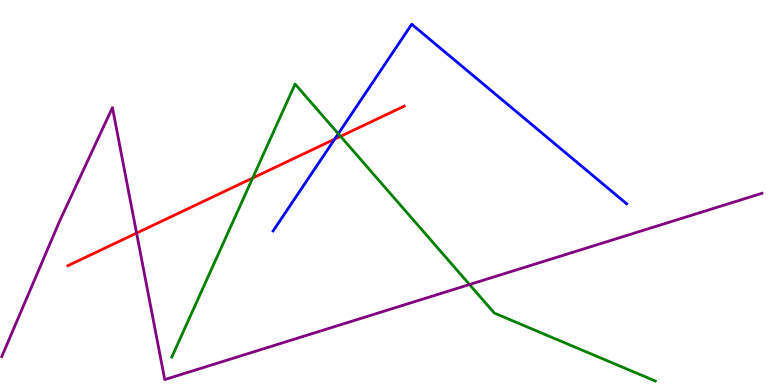[{'lines': ['blue', 'red'], 'intersections': [{'x': 4.32, 'y': 6.39}]}, {'lines': ['green', 'red'], 'intersections': [{'x': 3.26, 'y': 5.38}, {'x': 4.39, 'y': 6.46}]}, {'lines': ['purple', 'red'], 'intersections': [{'x': 1.76, 'y': 3.95}]}, {'lines': ['blue', 'green'], 'intersections': [{'x': 4.37, 'y': 6.53}]}, {'lines': ['blue', 'purple'], 'intersections': []}, {'lines': ['green', 'purple'], 'intersections': [{'x': 6.06, 'y': 2.61}]}]